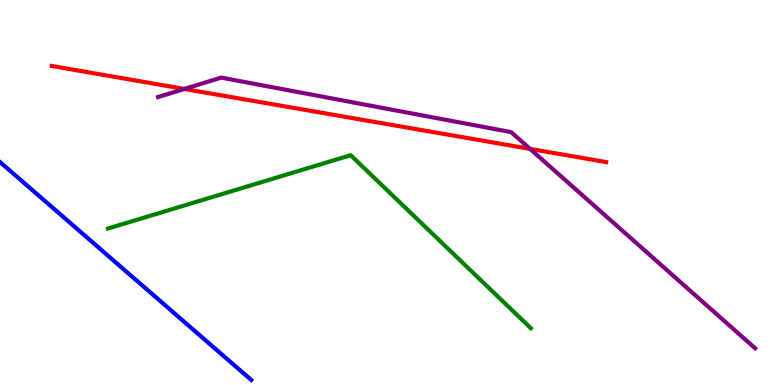[{'lines': ['blue', 'red'], 'intersections': []}, {'lines': ['green', 'red'], 'intersections': []}, {'lines': ['purple', 'red'], 'intersections': [{'x': 2.38, 'y': 7.69}, {'x': 6.84, 'y': 6.13}]}, {'lines': ['blue', 'green'], 'intersections': []}, {'lines': ['blue', 'purple'], 'intersections': []}, {'lines': ['green', 'purple'], 'intersections': []}]